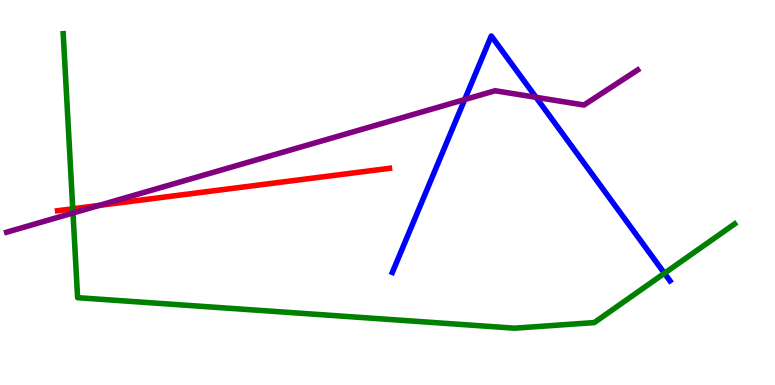[{'lines': ['blue', 'red'], 'intersections': []}, {'lines': ['green', 'red'], 'intersections': [{'x': 0.939, 'y': 4.58}]}, {'lines': ['purple', 'red'], 'intersections': [{'x': 1.28, 'y': 4.66}]}, {'lines': ['blue', 'green'], 'intersections': [{'x': 8.57, 'y': 2.9}]}, {'lines': ['blue', 'purple'], 'intersections': [{'x': 6.0, 'y': 7.41}, {'x': 6.92, 'y': 7.47}]}, {'lines': ['green', 'purple'], 'intersections': [{'x': 0.942, 'y': 4.47}]}]